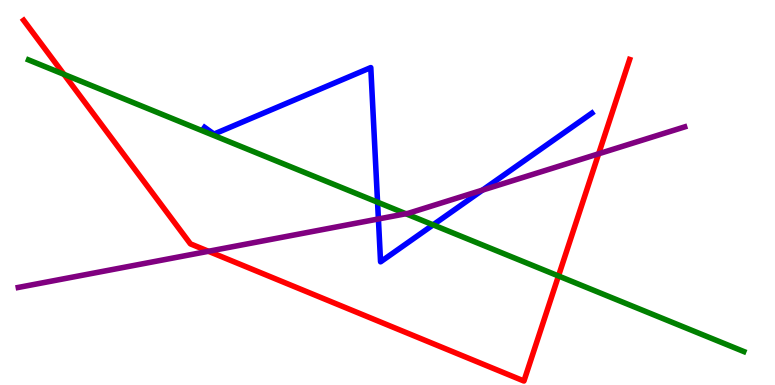[{'lines': ['blue', 'red'], 'intersections': []}, {'lines': ['green', 'red'], 'intersections': [{'x': 0.825, 'y': 8.07}, {'x': 7.21, 'y': 2.83}]}, {'lines': ['purple', 'red'], 'intersections': [{'x': 2.69, 'y': 3.47}, {'x': 7.72, 'y': 6.01}]}, {'lines': ['blue', 'green'], 'intersections': [{'x': 4.87, 'y': 4.75}, {'x': 5.59, 'y': 4.16}]}, {'lines': ['blue', 'purple'], 'intersections': [{'x': 4.88, 'y': 4.31}, {'x': 6.23, 'y': 5.06}]}, {'lines': ['green', 'purple'], 'intersections': [{'x': 5.24, 'y': 4.45}]}]